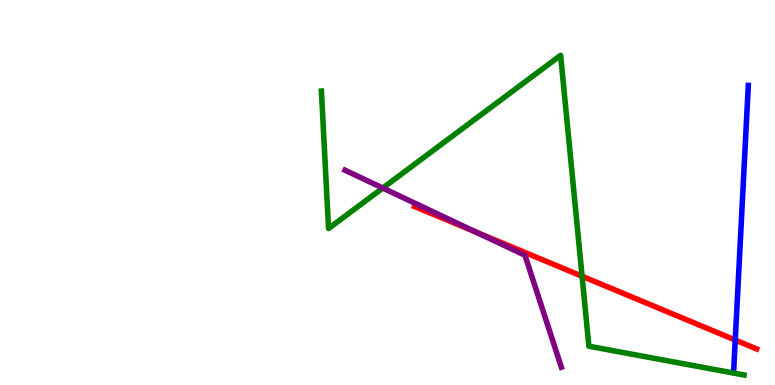[{'lines': ['blue', 'red'], 'intersections': [{'x': 9.49, 'y': 1.17}]}, {'lines': ['green', 'red'], 'intersections': [{'x': 7.51, 'y': 2.82}]}, {'lines': ['purple', 'red'], 'intersections': [{'x': 6.14, 'y': 3.98}]}, {'lines': ['blue', 'green'], 'intersections': []}, {'lines': ['blue', 'purple'], 'intersections': []}, {'lines': ['green', 'purple'], 'intersections': [{'x': 4.94, 'y': 5.12}]}]